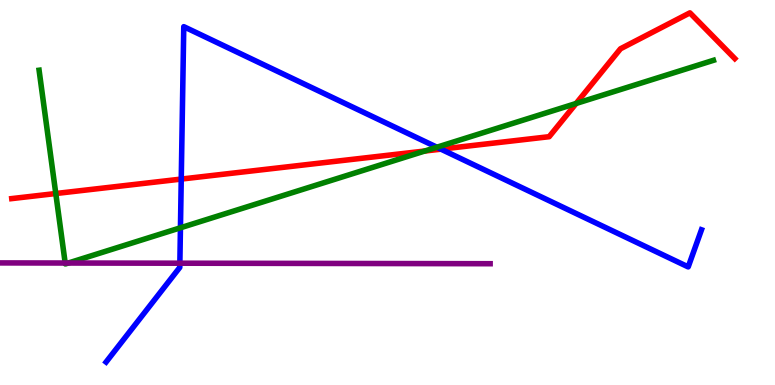[{'lines': ['blue', 'red'], 'intersections': [{'x': 2.34, 'y': 5.35}, {'x': 5.69, 'y': 6.13}]}, {'lines': ['green', 'red'], 'intersections': [{'x': 0.72, 'y': 4.97}, {'x': 5.48, 'y': 6.08}, {'x': 7.43, 'y': 7.31}]}, {'lines': ['purple', 'red'], 'intersections': []}, {'lines': ['blue', 'green'], 'intersections': [{'x': 2.33, 'y': 4.08}, {'x': 5.64, 'y': 6.18}]}, {'lines': ['blue', 'purple'], 'intersections': [{'x': 2.32, 'y': 3.16}]}, {'lines': ['green', 'purple'], 'intersections': [{'x': 0.841, 'y': 3.17}, {'x': 0.881, 'y': 3.17}]}]